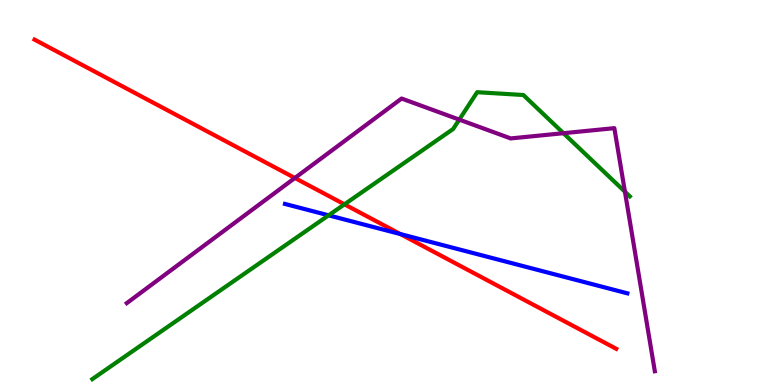[{'lines': ['blue', 'red'], 'intersections': [{'x': 5.17, 'y': 3.92}]}, {'lines': ['green', 'red'], 'intersections': [{'x': 4.44, 'y': 4.69}]}, {'lines': ['purple', 'red'], 'intersections': [{'x': 3.8, 'y': 5.38}]}, {'lines': ['blue', 'green'], 'intersections': [{'x': 4.24, 'y': 4.41}]}, {'lines': ['blue', 'purple'], 'intersections': []}, {'lines': ['green', 'purple'], 'intersections': [{'x': 5.93, 'y': 6.89}, {'x': 7.27, 'y': 6.54}, {'x': 8.06, 'y': 5.02}]}]